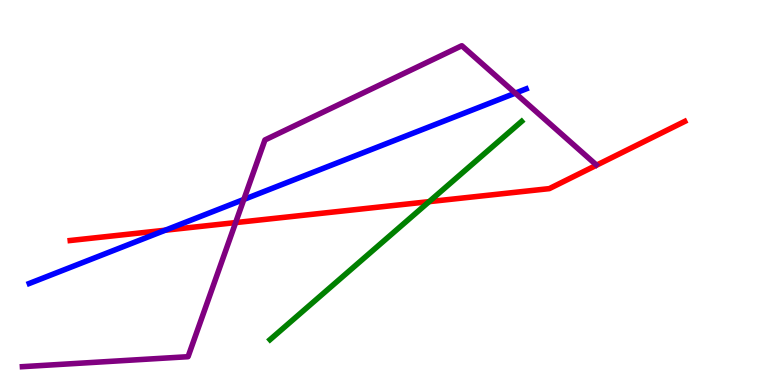[{'lines': ['blue', 'red'], 'intersections': [{'x': 2.13, 'y': 4.02}]}, {'lines': ['green', 'red'], 'intersections': [{'x': 5.54, 'y': 4.76}]}, {'lines': ['purple', 'red'], 'intersections': [{'x': 3.04, 'y': 4.22}]}, {'lines': ['blue', 'green'], 'intersections': []}, {'lines': ['blue', 'purple'], 'intersections': [{'x': 3.15, 'y': 4.82}, {'x': 6.65, 'y': 7.58}]}, {'lines': ['green', 'purple'], 'intersections': []}]